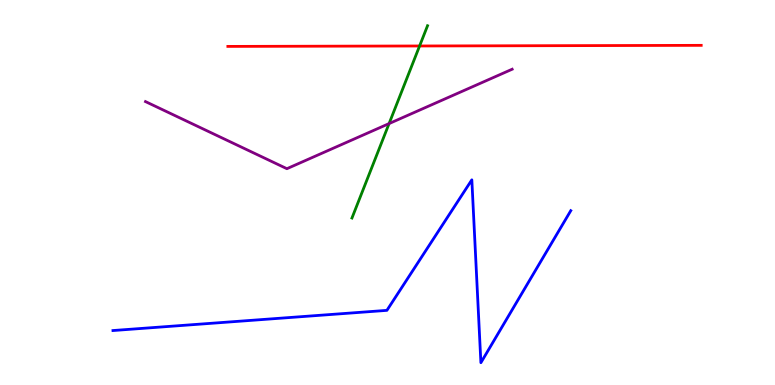[{'lines': ['blue', 'red'], 'intersections': []}, {'lines': ['green', 'red'], 'intersections': [{'x': 5.41, 'y': 8.81}]}, {'lines': ['purple', 'red'], 'intersections': []}, {'lines': ['blue', 'green'], 'intersections': []}, {'lines': ['blue', 'purple'], 'intersections': []}, {'lines': ['green', 'purple'], 'intersections': [{'x': 5.02, 'y': 6.79}]}]